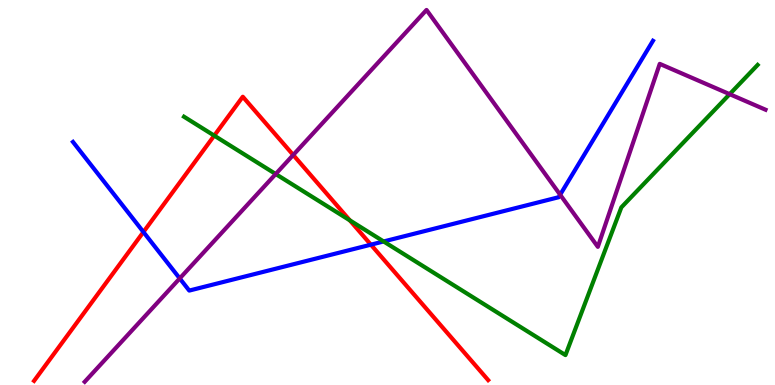[{'lines': ['blue', 'red'], 'intersections': [{'x': 1.85, 'y': 3.97}, {'x': 4.79, 'y': 3.64}]}, {'lines': ['green', 'red'], 'intersections': [{'x': 2.76, 'y': 6.48}, {'x': 4.51, 'y': 4.28}]}, {'lines': ['purple', 'red'], 'intersections': [{'x': 3.78, 'y': 5.97}]}, {'lines': ['blue', 'green'], 'intersections': [{'x': 4.95, 'y': 3.73}]}, {'lines': ['blue', 'purple'], 'intersections': [{'x': 2.32, 'y': 2.77}, {'x': 7.23, 'y': 4.94}]}, {'lines': ['green', 'purple'], 'intersections': [{'x': 3.56, 'y': 5.48}, {'x': 9.42, 'y': 7.55}]}]